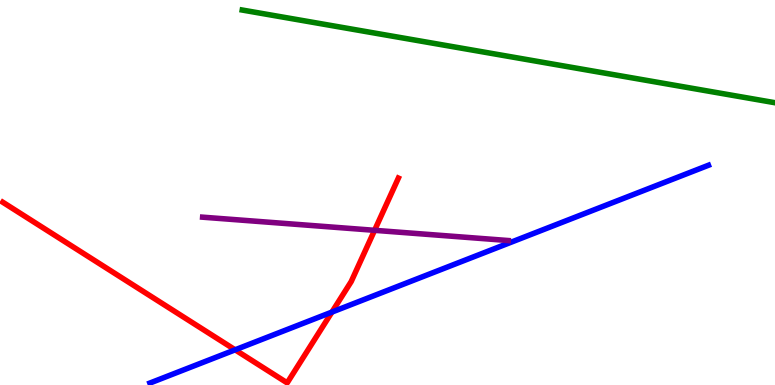[{'lines': ['blue', 'red'], 'intersections': [{'x': 3.03, 'y': 0.914}, {'x': 4.28, 'y': 1.89}]}, {'lines': ['green', 'red'], 'intersections': []}, {'lines': ['purple', 'red'], 'intersections': [{'x': 4.83, 'y': 4.02}]}, {'lines': ['blue', 'green'], 'intersections': []}, {'lines': ['blue', 'purple'], 'intersections': []}, {'lines': ['green', 'purple'], 'intersections': []}]